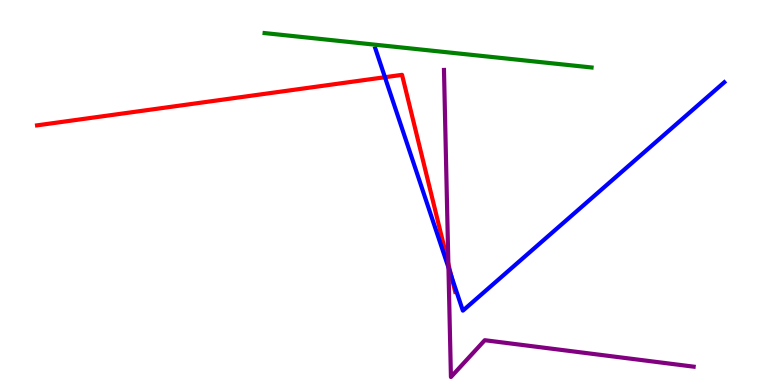[{'lines': ['blue', 'red'], 'intersections': [{'x': 4.97, 'y': 7.99}, {'x': 5.82, 'y': 2.82}]}, {'lines': ['green', 'red'], 'intersections': []}, {'lines': ['purple', 'red'], 'intersections': [{'x': 5.79, 'y': 3.14}]}, {'lines': ['blue', 'green'], 'intersections': []}, {'lines': ['blue', 'purple'], 'intersections': [{'x': 5.79, 'y': 3.05}]}, {'lines': ['green', 'purple'], 'intersections': []}]